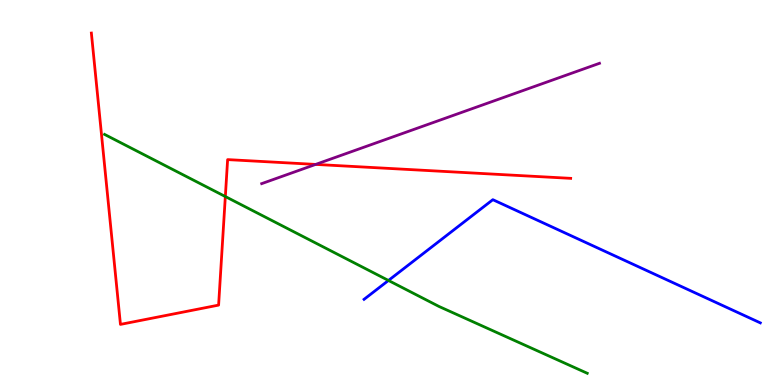[{'lines': ['blue', 'red'], 'intersections': []}, {'lines': ['green', 'red'], 'intersections': [{'x': 2.91, 'y': 4.9}]}, {'lines': ['purple', 'red'], 'intersections': [{'x': 4.07, 'y': 5.73}]}, {'lines': ['blue', 'green'], 'intersections': [{'x': 5.01, 'y': 2.72}]}, {'lines': ['blue', 'purple'], 'intersections': []}, {'lines': ['green', 'purple'], 'intersections': []}]